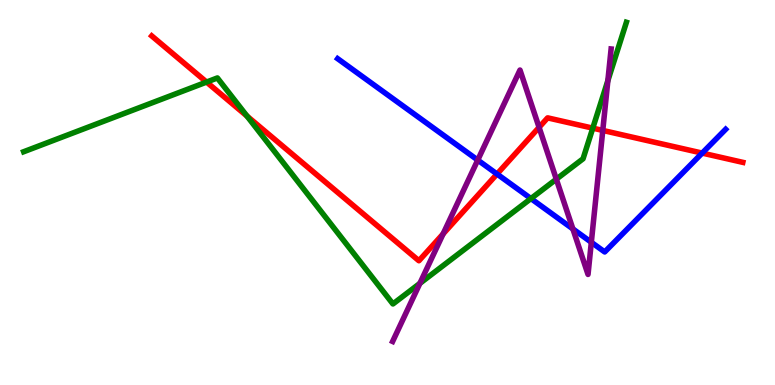[{'lines': ['blue', 'red'], 'intersections': [{'x': 6.41, 'y': 5.48}, {'x': 9.06, 'y': 6.02}]}, {'lines': ['green', 'red'], 'intersections': [{'x': 2.67, 'y': 7.87}, {'x': 3.19, 'y': 6.98}, {'x': 7.65, 'y': 6.67}]}, {'lines': ['purple', 'red'], 'intersections': [{'x': 5.72, 'y': 3.93}, {'x': 6.96, 'y': 6.69}, {'x': 7.78, 'y': 6.61}]}, {'lines': ['blue', 'green'], 'intersections': [{'x': 6.85, 'y': 4.84}]}, {'lines': ['blue', 'purple'], 'intersections': [{'x': 6.16, 'y': 5.84}, {'x': 7.39, 'y': 4.05}, {'x': 7.63, 'y': 3.71}]}, {'lines': ['green', 'purple'], 'intersections': [{'x': 5.42, 'y': 2.64}, {'x': 7.18, 'y': 5.35}, {'x': 7.84, 'y': 7.91}]}]